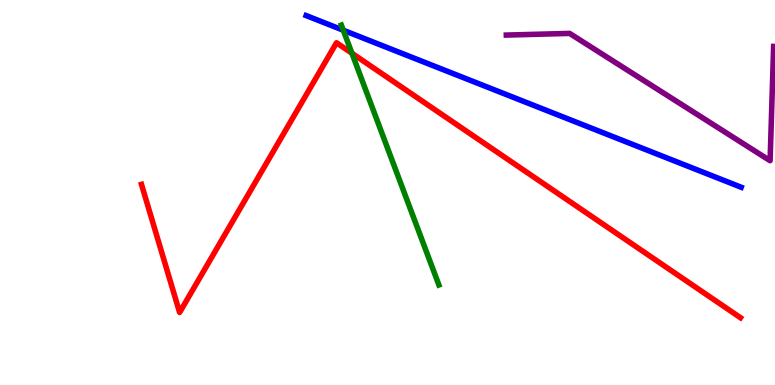[{'lines': ['blue', 'red'], 'intersections': []}, {'lines': ['green', 'red'], 'intersections': [{'x': 4.54, 'y': 8.62}]}, {'lines': ['purple', 'red'], 'intersections': []}, {'lines': ['blue', 'green'], 'intersections': [{'x': 4.43, 'y': 9.21}]}, {'lines': ['blue', 'purple'], 'intersections': []}, {'lines': ['green', 'purple'], 'intersections': []}]